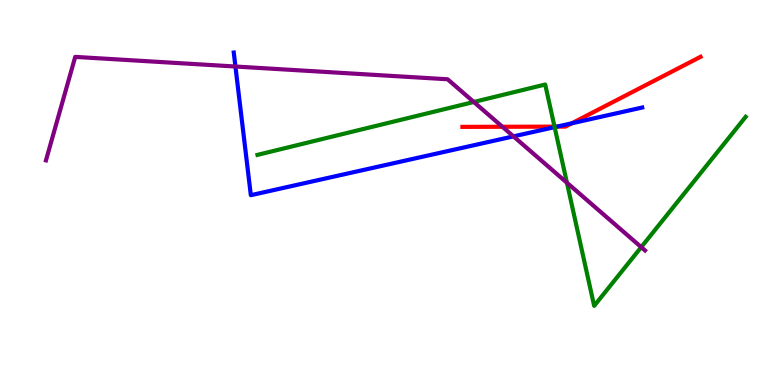[{'lines': ['blue', 'red'], 'intersections': [{'x': 7.19, 'y': 6.71}, {'x': 7.38, 'y': 6.8}]}, {'lines': ['green', 'red'], 'intersections': [{'x': 7.16, 'y': 6.71}]}, {'lines': ['purple', 'red'], 'intersections': [{'x': 6.48, 'y': 6.71}]}, {'lines': ['blue', 'green'], 'intersections': [{'x': 7.16, 'y': 6.7}]}, {'lines': ['blue', 'purple'], 'intersections': [{'x': 3.04, 'y': 8.27}, {'x': 6.63, 'y': 6.46}]}, {'lines': ['green', 'purple'], 'intersections': [{'x': 6.11, 'y': 7.35}, {'x': 7.32, 'y': 5.25}, {'x': 8.27, 'y': 3.58}]}]